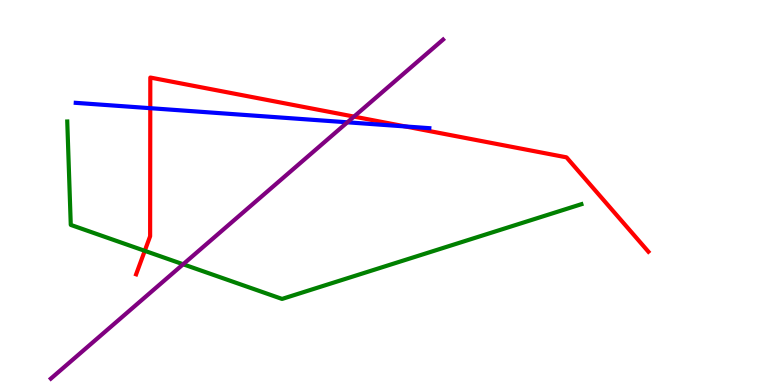[{'lines': ['blue', 'red'], 'intersections': [{'x': 1.94, 'y': 7.19}, {'x': 5.23, 'y': 6.72}]}, {'lines': ['green', 'red'], 'intersections': [{'x': 1.87, 'y': 3.48}]}, {'lines': ['purple', 'red'], 'intersections': [{'x': 4.57, 'y': 6.97}]}, {'lines': ['blue', 'green'], 'intersections': []}, {'lines': ['blue', 'purple'], 'intersections': [{'x': 4.48, 'y': 6.82}]}, {'lines': ['green', 'purple'], 'intersections': [{'x': 2.36, 'y': 3.14}]}]